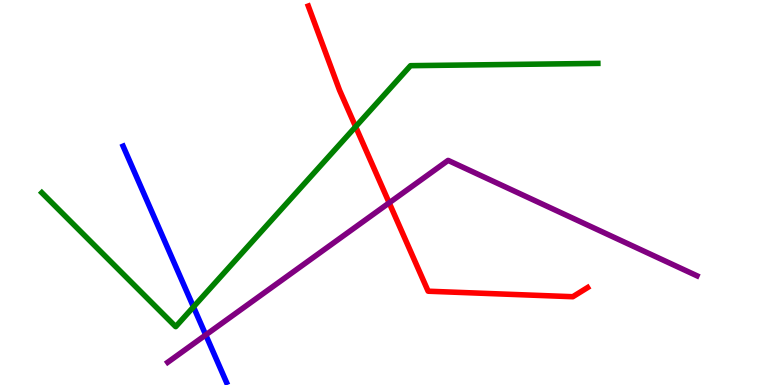[{'lines': ['blue', 'red'], 'intersections': []}, {'lines': ['green', 'red'], 'intersections': [{'x': 4.59, 'y': 6.71}]}, {'lines': ['purple', 'red'], 'intersections': [{'x': 5.02, 'y': 4.73}]}, {'lines': ['blue', 'green'], 'intersections': [{'x': 2.5, 'y': 2.03}]}, {'lines': ['blue', 'purple'], 'intersections': [{'x': 2.65, 'y': 1.3}]}, {'lines': ['green', 'purple'], 'intersections': []}]